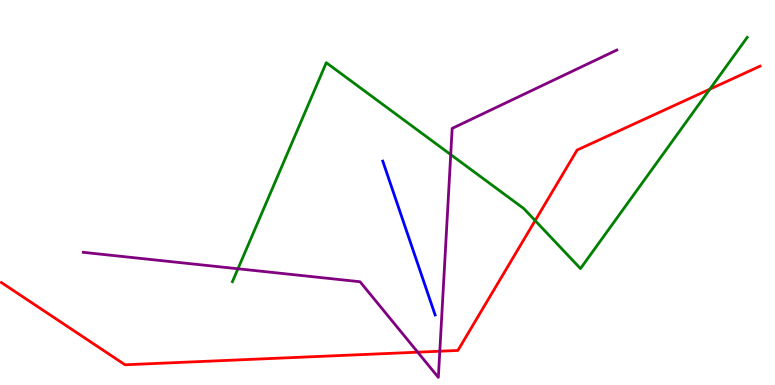[{'lines': ['blue', 'red'], 'intersections': []}, {'lines': ['green', 'red'], 'intersections': [{'x': 6.91, 'y': 4.27}, {'x': 9.16, 'y': 7.68}]}, {'lines': ['purple', 'red'], 'intersections': [{'x': 5.39, 'y': 0.852}, {'x': 5.67, 'y': 0.877}]}, {'lines': ['blue', 'green'], 'intersections': []}, {'lines': ['blue', 'purple'], 'intersections': []}, {'lines': ['green', 'purple'], 'intersections': [{'x': 3.07, 'y': 3.02}, {'x': 5.82, 'y': 5.98}]}]